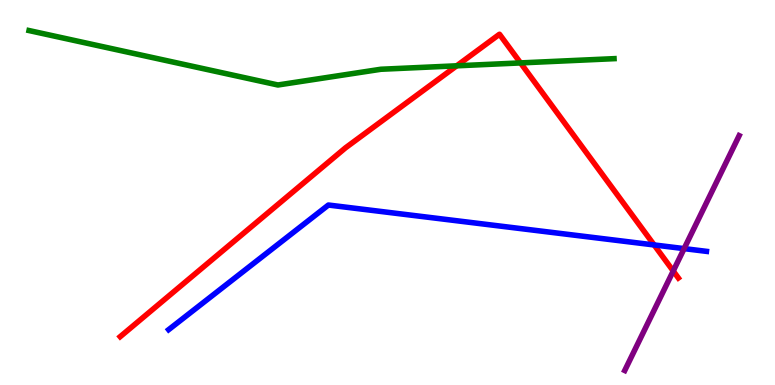[{'lines': ['blue', 'red'], 'intersections': [{'x': 8.44, 'y': 3.64}]}, {'lines': ['green', 'red'], 'intersections': [{'x': 5.89, 'y': 8.29}, {'x': 6.72, 'y': 8.37}]}, {'lines': ['purple', 'red'], 'intersections': [{'x': 8.69, 'y': 2.96}]}, {'lines': ['blue', 'green'], 'intersections': []}, {'lines': ['blue', 'purple'], 'intersections': [{'x': 8.83, 'y': 3.54}]}, {'lines': ['green', 'purple'], 'intersections': []}]